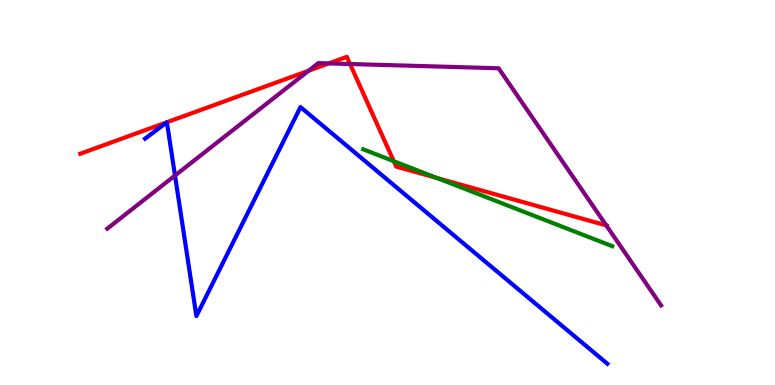[{'lines': ['blue', 'red'], 'intersections': []}, {'lines': ['green', 'red'], 'intersections': [{'x': 5.08, 'y': 5.81}, {'x': 5.64, 'y': 5.38}]}, {'lines': ['purple', 'red'], 'intersections': [{'x': 3.98, 'y': 8.16}, {'x': 4.24, 'y': 8.35}, {'x': 4.52, 'y': 8.34}, {'x': 7.82, 'y': 4.15}]}, {'lines': ['blue', 'green'], 'intersections': []}, {'lines': ['blue', 'purple'], 'intersections': [{'x': 2.26, 'y': 5.44}]}, {'lines': ['green', 'purple'], 'intersections': []}]